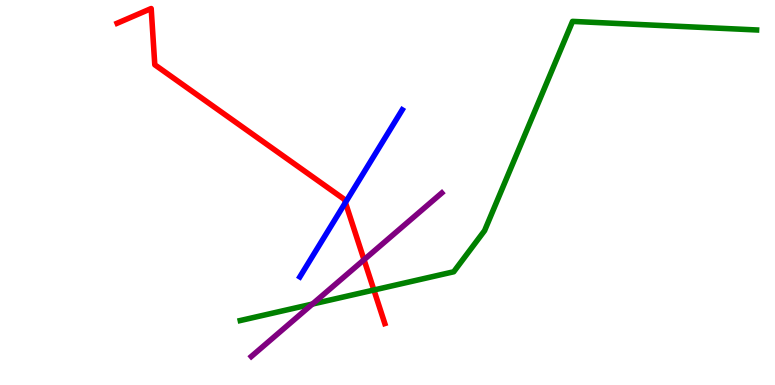[{'lines': ['blue', 'red'], 'intersections': [{'x': 4.46, 'y': 4.74}]}, {'lines': ['green', 'red'], 'intersections': [{'x': 4.82, 'y': 2.47}]}, {'lines': ['purple', 'red'], 'intersections': [{'x': 4.7, 'y': 3.25}]}, {'lines': ['blue', 'green'], 'intersections': []}, {'lines': ['blue', 'purple'], 'intersections': []}, {'lines': ['green', 'purple'], 'intersections': [{'x': 4.03, 'y': 2.1}]}]